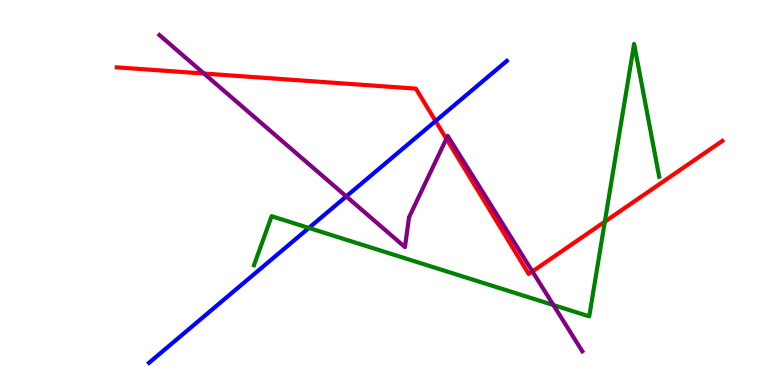[{'lines': ['blue', 'red'], 'intersections': [{'x': 5.62, 'y': 6.86}]}, {'lines': ['green', 'red'], 'intersections': [{'x': 7.8, 'y': 4.24}]}, {'lines': ['purple', 'red'], 'intersections': [{'x': 2.63, 'y': 8.09}, {'x': 5.76, 'y': 6.4}, {'x': 6.87, 'y': 2.95}]}, {'lines': ['blue', 'green'], 'intersections': [{'x': 3.99, 'y': 4.08}]}, {'lines': ['blue', 'purple'], 'intersections': [{'x': 4.47, 'y': 4.9}]}, {'lines': ['green', 'purple'], 'intersections': [{'x': 7.14, 'y': 2.08}]}]